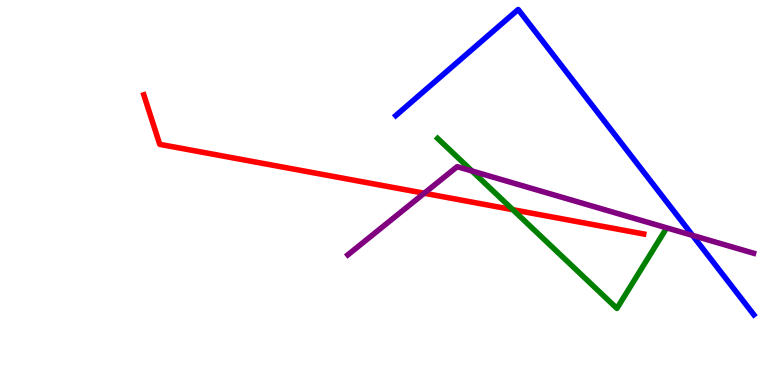[{'lines': ['blue', 'red'], 'intersections': []}, {'lines': ['green', 'red'], 'intersections': [{'x': 6.62, 'y': 4.55}]}, {'lines': ['purple', 'red'], 'intersections': [{'x': 5.47, 'y': 4.98}]}, {'lines': ['blue', 'green'], 'intersections': []}, {'lines': ['blue', 'purple'], 'intersections': [{'x': 8.94, 'y': 3.89}]}, {'lines': ['green', 'purple'], 'intersections': [{'x': 6.09, 'y': 5.56}]}]